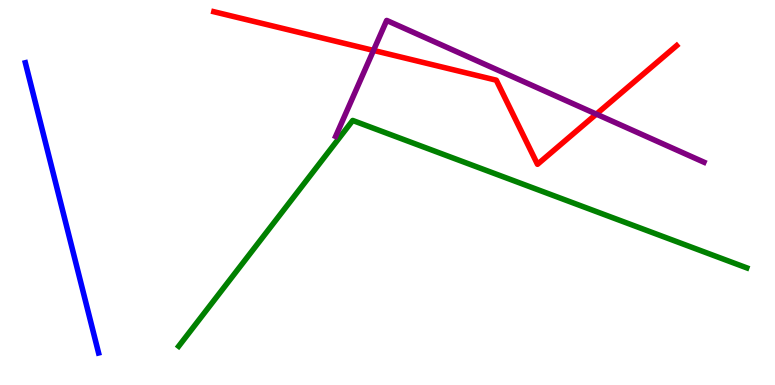[{'lines': ['blue', 'red'], 'intersections': []}, {'lines': ['green', 'red'], 'intersections': []}, {'lines': ['purple', 'red'], 'intersections': [{'x': 4.82, 'y': 8.69}, {'x': 7.69, 'y': 7.04}]}, {'lines': ['blue', 'green'], 'intersections': []}, {'lines': ['blue', 'purple'], 'intersections': []}, {'lines': ['green', 'purple'], 'intersections': []}]